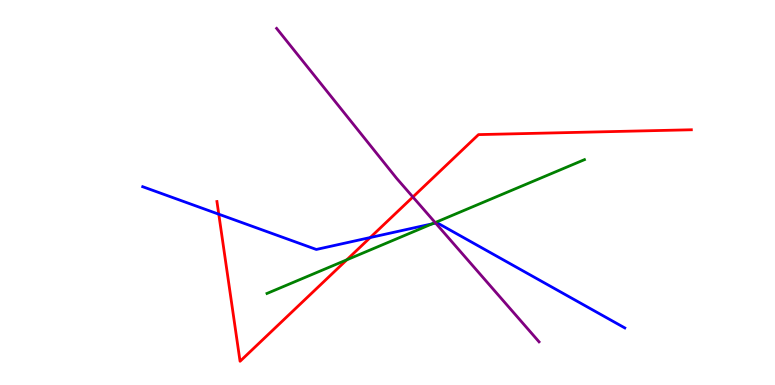[{'lines': ['blue', 'red'], 'intersections': [{'x': 2.82, 'y': 4.44}, {'x': 4.78, 'y': 3.83}]}, {'lines': ['green', 'red'], 'intersections': [{'x': 4.47, 'y': 3.25}]}, {'lines': ['purple', 'red'], 'intersections': [{'x': 5.33, 'y': 4.88}]}, {'lines': ['blue', 'green'], 'intersections': [{'x': 5.58, 'y': 4.19}]}, {'lines': ['blue', 'purple'], 'intersections': [{'x': 5.62, 'y': 4.21}]}, {'lines': ['green', 'purple'], 'intersections': [{'x': 5.62, 'y': 4.22}]}]